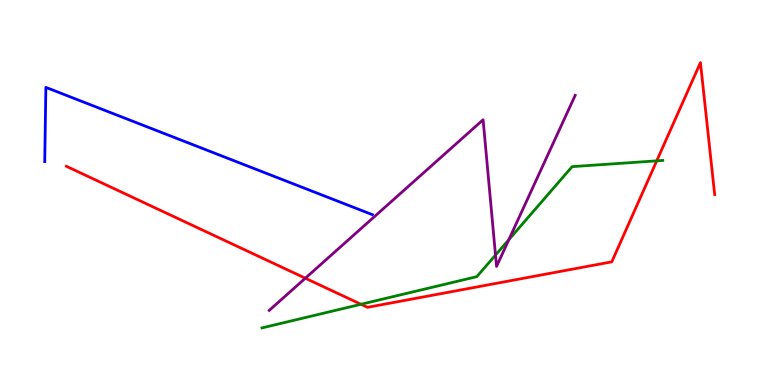[{'lines': ['blue', 'red'], 'intersections': []}, {'lines': ['green', 'red'], 'intersections': [{'x': 4.66, 'y': 2.1}, {'x': 8.47, 'y': 5.82}]}, {'lines': ['purple', 'red'], 'intersections': [{'x': 3.94, 'y': 2.77}]}, {'lines': ['blue', 'green'], 'intersections': []}, {'lines': ['blue', 'purple'], 'intersections': []}, {'lines': ['green', 'purple'], 'intersections': [{'x': 6.39, 'y': 3.37}, {'x': 6.57, 'y': 3.78}]}]